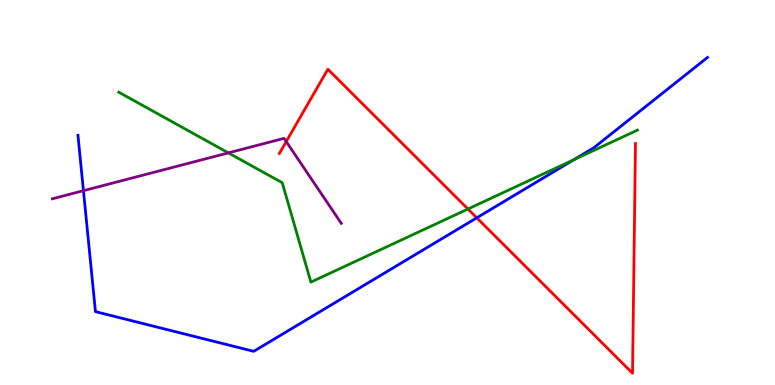[{'lines': ['blue', 'red'], 'intersections': [{'x': 6.15, 'y': 4.34}]}, {'lines': ['green', 'red'], 'intersections': [{'x': 6.04, 'y': 4.57}]}, {'lines': ['purple', 'red'], 'intersections': [{'x': 3.69, 'y': 6.32}]}, {'lines': ['blue', 'green'], 'intersections': [{'x': 7.4, 'y': 5.85}]}, {'lines': ['blue', 'purple'], 'intersections': [{'x': 1.08, 'y': 5.05}]}, {'lines': ['green', 'purple'], 'intersections': [{'x': 2.95, 'y': 6.03}]}]